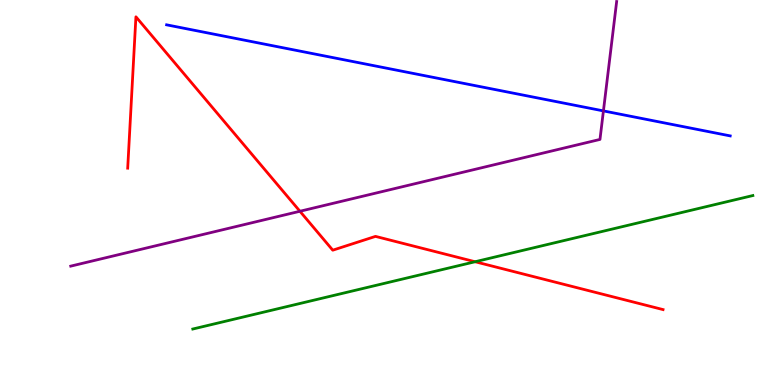[{'lines': ['blue', 'red'], 'intersections': []}, {'lines': ['green', 'red'], 'intersections': [{'x': 6.13, 'y': 3.2}]}, {'lines': ['purple', 'red'], 'intersections': [{'x': 3.87, 'y': 4.51}]}, {'lines': ['blue', 'green'], 'intersections': []}, {'lines': ['blue', 'purple'], 'intersections': [{'x': 7.79, 'y': 7.12}]}, {'lines': ['green', 'purple'], 'intersections': []}]